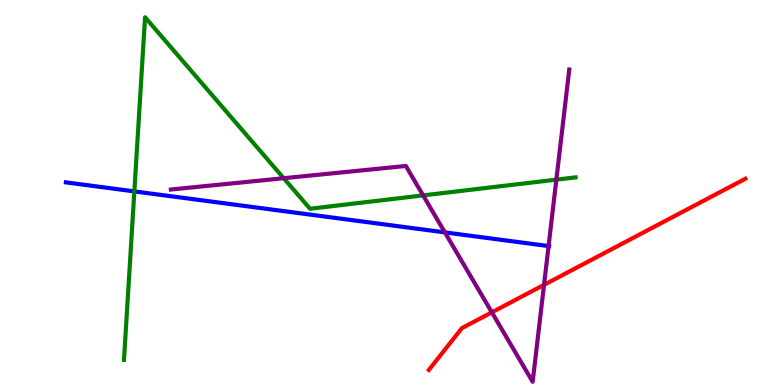[{'lines': ['blue', 'red'], 'intersections': []}, {'lines': ['green', 'red'], 'intersections': []}, {'lines': ['purple', 'red'], 'intersections': [{'x': 6.35, 'y': 1.89}, {'x': 7.02, 'y': 2.6}]}, {'lines': ['blue', 'green'], 'intersections': [{'x': 1.73, 'y': 5.03}]}, {'lines': ['blue', 'purple'], 'intersections': [{'x': 5.74, 'y': 3.96}, {'x': 7.08, 'y': 3.61}]}, {'lines': ['green', 'purple'], 'intersections': [{'x': 3.66, 'y': 5.37}, {'x': 5.46, 'y': 4.92}, {'x': 7.18, 'y': 5.33}]}]